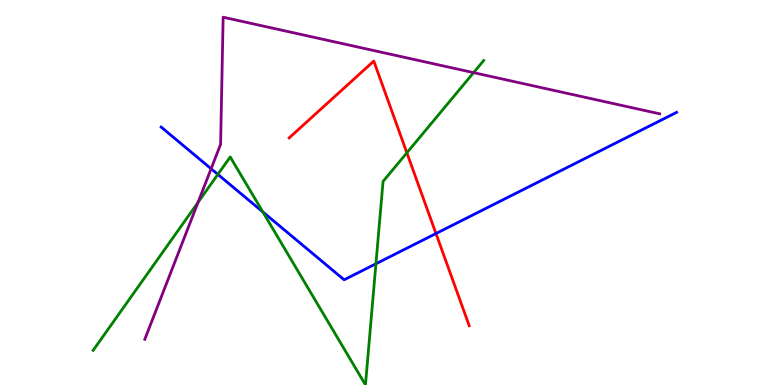[{'lines': ['blue', 'red'], 'intersections': [{'x': 5.63, 'y': 3.93}]}, {'lines': ['green', 'red'], 'intersections': [{'x': 5.25, 'y': 6.03}]}, {'lines': ['purple', 'red'], 'intersections': []}, {'lines': ['blue', 'green'], 'intersections': [{'x': 2.81, 'y': 5.47}, {'x': 3.39, 'y': 4.49}, {'x': 4.85, 'y': 3.15}]}, {'lines': ['blue', 'purple'], 'intersections': [{'x': 2.72, 'y': 5.62}]}, {'lines': ['green', 'purple'], 'intersections': [{'x': 2.55, 'y': 4.74}, {'x': 6.11, 'y': 8.11}]}]